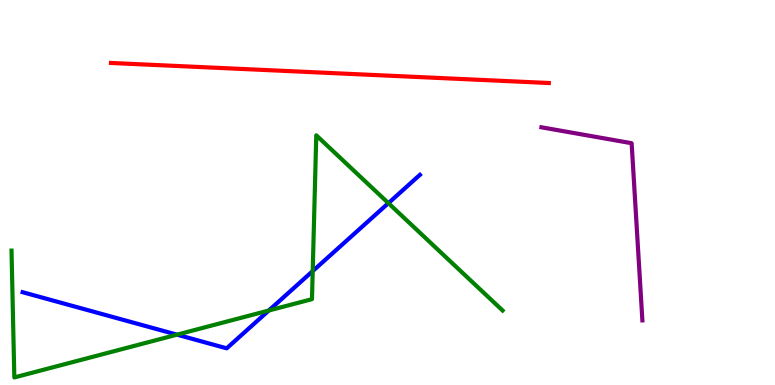[{'lines': ['blue', 'red'], 'intersections': []}, {'lines': ['green', 'red'], 'intersections': []}, {'lines': ['purple', 'red'], 'intersections': []}, {'lines': ['blue', 'green'], 'intersections': [{'x': 2.28, 'y': 1.31}, {'x': 3.47, 'y': 1.93}, {'x': 4.04, 'y': 2.96}, {'x': 5.01, 'y': 4.72}]}, {'lines': ['blue', 'purple'], 'intersections': []}, {'lines': ['green', 'purple'], 'intersections': []}]